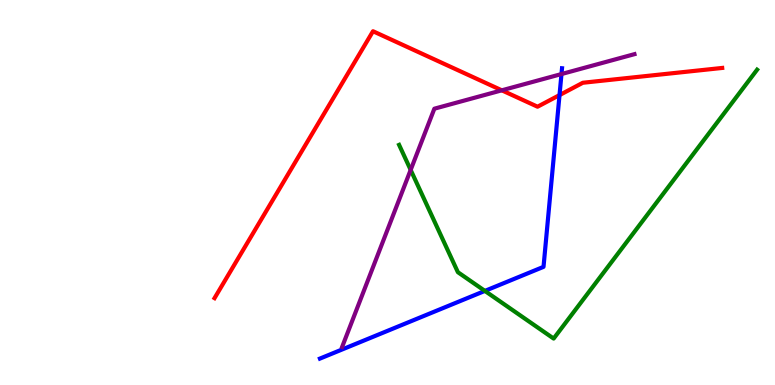[{'lines': ['blue', 'red'], 'intersections': [{'x': 7.22, 'y': 7.53}]}, {'lines': ['green', 'red'], 'intersections': []}, {'lines': ['purple', 'red'], 'intersections': [{'x': 6.47, 'y': 7.65}]}, {'lines': ['blue', 'green'], 'intersections': [{'x': 6.26, 'y': 2.44}]}, {'lines': ['blue', 'purple'], 'intersections': [{'x': 7.24, 'y': 8.08}]}, {'lines': ['green', 'purple'], 'intersections': [{'x': 5.3, 'y': 5.59}]}]